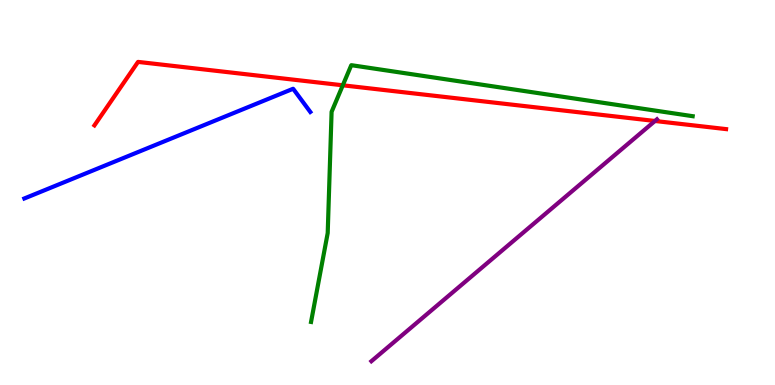[{'lines': ['blue', 'red'], 'intersections': []}, {'lines': ['green', 'red'], 'intersections': [{'x': 4.42, 'y': 7.78}]}, {'lines': ['purple', 'red'], 'intersections': [{'x': 8.45, 'y': 6.86}]}, {'lines': ['blue', 'green'], 'intersections': []}, {'lines': ['blue', 'purple'], 'intersections': []}, {'lines': ['green', 'purple'], 'intersections': []}]